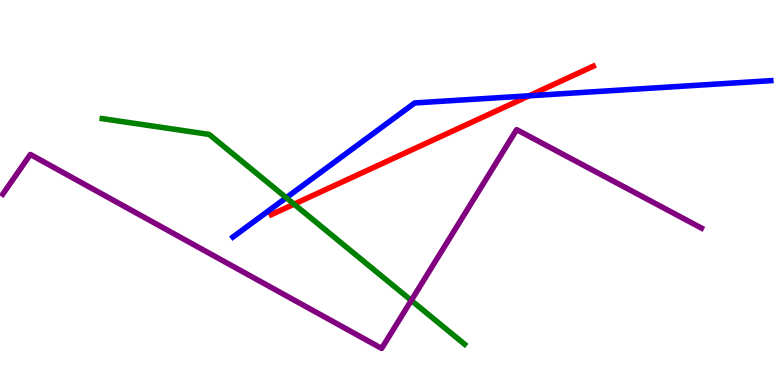[{'lines': ['blue', 'red'], 'intersections': [{'x': 6.83, 'y': 7.51}]}, {'lines': ['green', 'red'], 'intersections': [{'x': 3.79, 'y': 4.7}]}, {'lines': ['purple', 'red'], 'intersections': []}, {'lines': ['blue', 'green'], 'intersections': [{'x': 3.69, 'y': 4.86}]}, {'lines': ['blue', 'purple'], 'intersections': []}, {'lines': ['green', 'purple'], 'intersections': [{'x': 5.31, 'y': 2.2}]}]